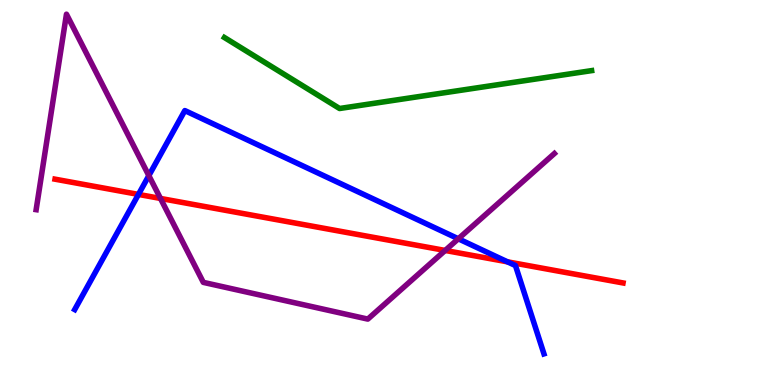[{'lines': ['blue', 'red'], 'intersections': [{'x': 1.79, 'y': 4.95}, {'x': 6.55, 'y': 3.2}]}, {'lines': ['green', 'red'], 'intersections': []}, {'lines': ['purple', 'red'], 'intersections': [{'x': 2.07, 'y': 4.85}, {'x': 5.74, 'y': 3.49}]}, {'lines': ['blue', 'green'], 'intersections': []}, {'lines': ['blue', 'purple'], 'intersections': [{'x': 1.92, 'y': 5.44}, {'x': 5.91, 'y': 3.8}]}, {'lines': ['green', 'purple'], 'intersections': []}]